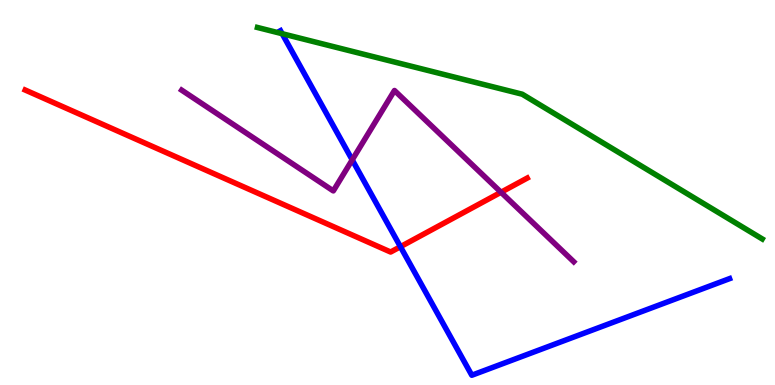[{'lines': ['blue', 'red'], 'intersections': [{'x': 5.17, 'y': 3.59}]}, {'lines': ['green', 'red'], 'intersections': []}, {'lines': ['purple', 'red'], 'intersections': [{'x': 6.46, 'y': 5.01}]}, {'lines': ['blue', 'green'], 'intersections': [{'x': 3.64, 'y': 9.12}]}, {'lines': ['blue', 'purple'], 'intersections': [{'x': 4.54, 'y': 5.85}]}, {'lines': ['green', 'purple'], 'intersections': []}]